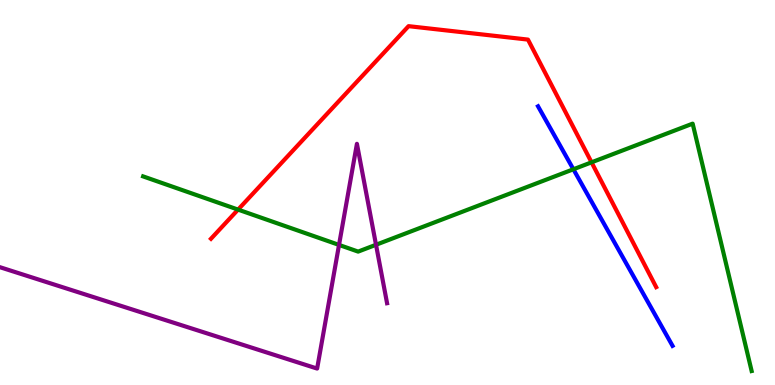[{'lines': ['blue', 'red'], 'intersections': []}, {'lines': ['green', 'red'], 'intersections': [{'x': 3.07, 'y': 4.56}, {'x': 7.63, 'y': 5.78}]}, {'lines': ['purple', 'red'], 'intersections': []}, {'lines': ['blue', 'green'], 'intersections': [{'x': 7.4, 'y': 5.6}]}, {'lines': ['blue', 'purple'], 'intersections': []}, {'lines': ['green', 'purple'], 'intersections': [{'x': 4.37, 'y': 3.64}, {'x': 4.85, 'y': 3.64}]}]